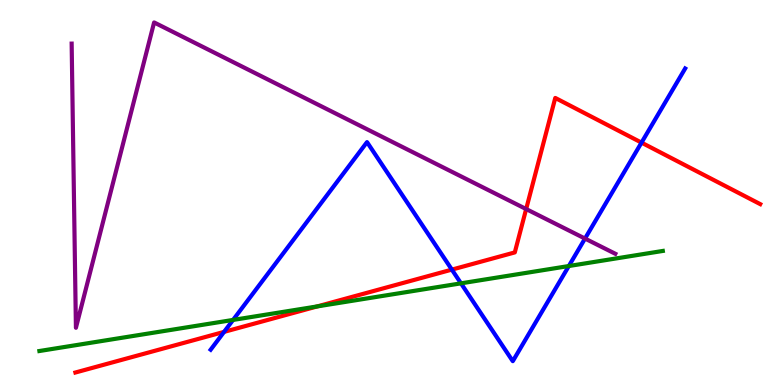[{'lines': ['blue', 'red'], 'intersections': [{'x': 2.89, 'y': 1.38}, {'x': 5.83, 'y': 3.0}, {'x': 8.28, 'y': 6.3}]}, {'lines': ['green', 'red'], 'intersections': [{'x': 4.09, 'y': 2.04}]}, {'lines': ['purple', 'red'], 'intersections': [{'x': 6.79, 'y': 4.57}]}, {'lines': ['blue', 'green'], 'intersections': [{'x': 3.01, 'y': 1.69}, {'x': 5.95, 'y': 2.64}, {'x': 7.34, 'y': 3.09}]}, {'lines': ['blue', 'purple'], 'intersections': [{'x': 7.55, 'y': 3.8}]}, {'lines': ['green', 'purple'], 'intersections': []}]